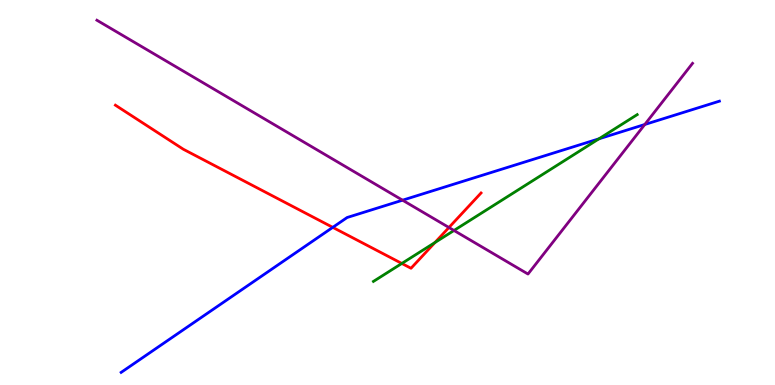[{'lines': ['blue', 'red'], 'intersections': [{'x': 4.29, 'y': 4.09}]}, {'lines': ['green', 'red'], 'intersections': [{'x': 5.18, 'y': 3.16}, {'x': 5.61, 'y': 3.7}]}, {'lines': ['purple', 'red'], 'intersections': [{'x': 5.79, 'y': 4.09}]}, {'lines': ['blue', 'green'], 'intersections': [{'x': 7.73, 'y': 6.39}]}, {'lines': ['blue', 'purple'], 'intersections': [{'x': 5.19, 'y': 4.8}, {'x': 8.32, 'y': 6.77}]}, {'lines': ['green', 'purple'], 'intersections': [{'x': 5.86, 'y': 4.01}]}]